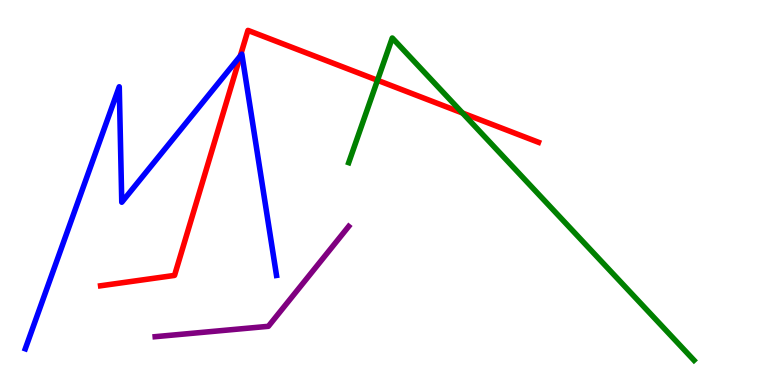[{'lines': ['blue', 'red'], 'intersections': [{'x': 3.1, 'y': 8.54}]}, {'lines': ['green', 'red'], 'intersections': [{'x': 4.87, 'y': 7.91}, {'x': 5.97, 'y': 7.06}]}, {'lines': ['purple', 'red'], 'intersections': []}, {'lines': ['blue', 'green'], 'intersections': []}, {'lines': ['blue', 'purple'], 'intersections': []}, {'lines': ['green', 'purple'], 'intersections': []}]